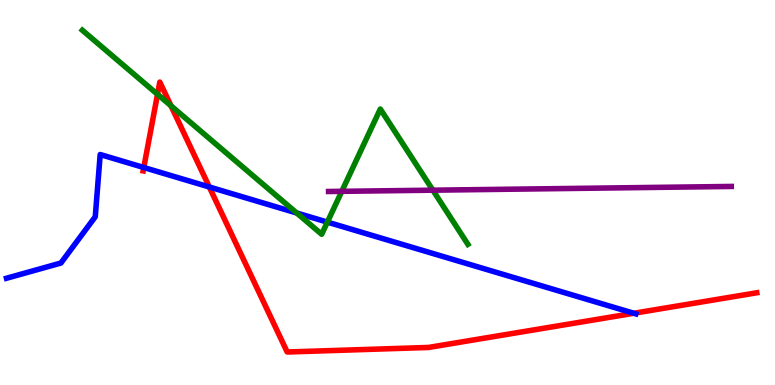[{'lines': ['blue', 'red'], 'intersections': [{'x': 1.86, 'y': 5.65}, {'x': 2.7, 'y': 5.14}, {'x': 8.18, 'y': 1.86}]}, {'lines': ['green', 'red'], 'intersections': [{'x': 2.03, 'y': 7.55}, {'x': 2.21, 'y': 7.25}]}, {'lines': ['purple', 'red'], 'intersections': []}, {'lines': ['blue', 'green'], 'intersections': [{'x': 3.83, 'y': 4.47}, {'x': 4.22, 'y': 4.23}]}, {'lines': ['blue', 'purple'], 'intersections': []}, {'lines': ['green', 'purple'], 'intersections': [{'x': 4.41, 'y': 5.03}, {'x': 5.59, 'y': 5.06}]}]